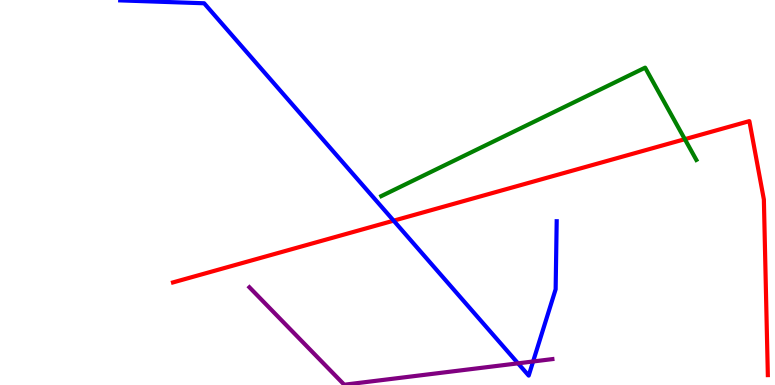[{'lines': ['blue', 'red'], 'intersections': [{'x': 5.08, 'y': 4.27}]}, {'lines': ['green', 'red'], 'intersections': [{'x': 8.84, 'y': 6.38}]}, {'lines': ['purple', 'red'], 'intersections': []}, {'lines': ['blue', 'green'], 'intersections': []}, {'lines': ['blue', 'purple'], 'intersections': [{'x': 6.68, 'y': 0.563}, {'x': 6.88, 'y': 0.611}]}, {'lines': ['green', 'purple'], 'intersections': []}]